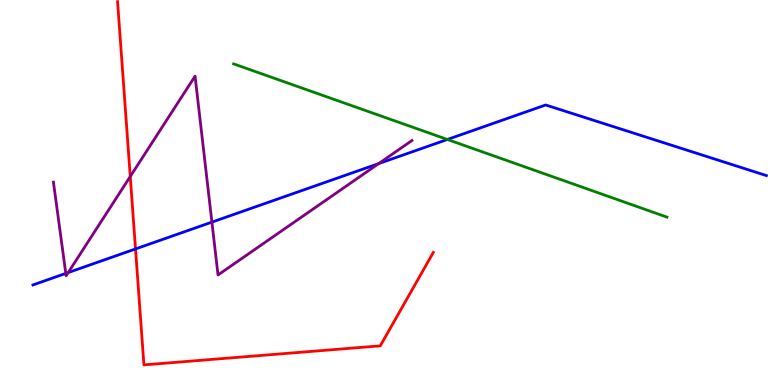[{'lines': ['blue', 'red'], 'intersections': [{'x': 1.75, 'y': 3.53}]}, {'lines': ['green', 'red'], 'intersections': []}, {'lines': ['purple', 'red'], 'intersections': [{'x': 1.68, 'y': 5.42}]}, {'lines': ['blue', 'green'], 'intersections': [{'x': 5.77, 'y': 6.38}]}, {'lines': ['blue', 'purple'], 'intersections': [{'x': 0.849, 'y': 2.9}, {'x': 0.88, 'y': 2.92}, {'x': 2.73, 'y': 4.23}, {'x': 4.89, 'y': 5.75}]}, {'lines': ['green', 'purple'], 'intersections': []}]